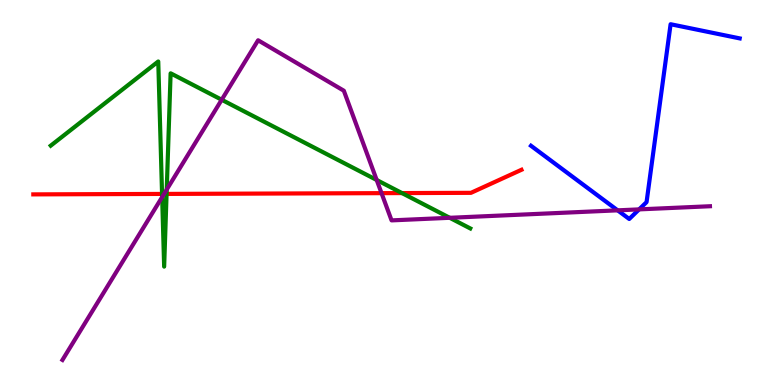[{'lines': ['blue', 'red'], 'intersections': []}, {'lines': ['green', 'red'], 'intersections': [{'x': 2.09, 'y': 4.96}, {'x': 2.15, 'y': 4.96}, {'x': 5.19, 'y': 4.98}]}, {'lines': ['purple', 'red'], 'intersections': [{'x': 2.12, 'y': 4.96}, {'x': 4.92, 'y': 4.98}]}, {'lines': ['blue', 'green'], 'intersections': []}, {'lines': ['blue', 'purple'], 'intersections': [{'x': 7.97, 'y': 4.54}, {'x': 8.25, 'y': 4.56}]}, {'lines': ['green', 'purple'], 'intersections': [{'x': 2.09, 'y': 4.88}, {'x': 2.15, 'y': 5.08}, {'x': 2.86, 'y': 7.41}, {'x': 4.86, 'y': 5.33}, {'x': 5.8, 'y': 4.34}]}]